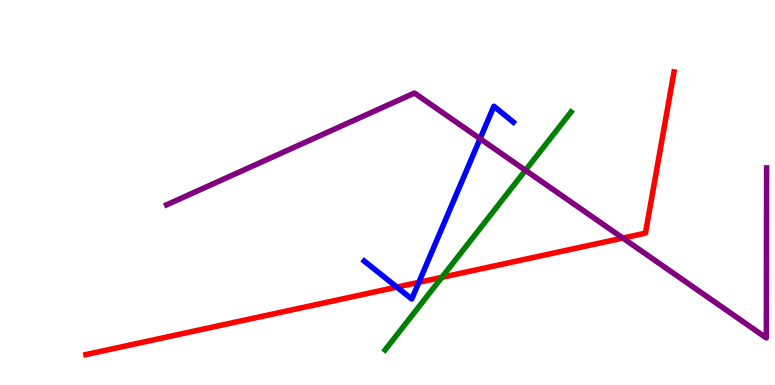[{'lines': ['blue', 'red'], 'intersections': [{'x': 5.12, 'y': 2.54}, {'x': 5.4, 'y': 2.67}]}, {'lines': ['green', 'red'], 'intersections': [{'x': 5.7, 'y': 2.8}]}, {'lines': ['purple', 'red'], 'intersections': [{'x': 8.04, 'y': 3.82}]}, {'lines': ['blue', 'green'], 'intersections': []}, {'lines': ['blue', 'purple'], 'intersections': [{'x': 6.19, 'y': 6.4}]}, {'lines': ['green', 'purple'], 'intersections': [{'x': 6.78, 'y': 5.58}]}]